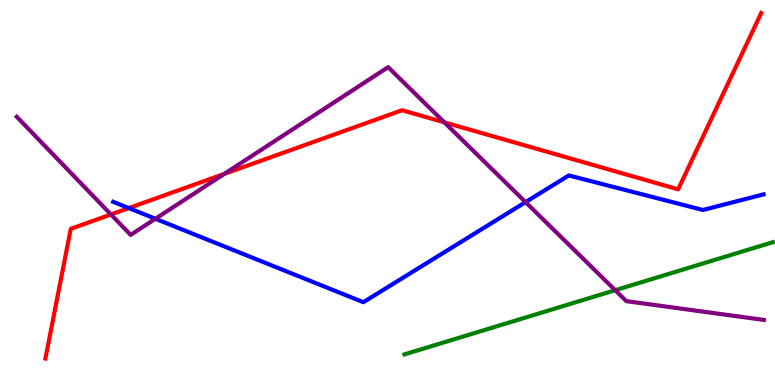[{'lines': ['blue', 'red'], 'intersections': [{'x': 1.66, 'y': 4.6}]}, {'lines': ['green', 'red'], 'intersections': []}, {'lines': ['purple', 'red'], 'intersections': [{'x': 1.43, 'y': 4.43}, {'x': 2.89, 'y': 5.48}, {'x': 5.73, 'y': 6.82}]}, {'lines': ['blue', 'green'], 'intersections': []}, {'lines': ['blue', 'purple'], 'intersections': [{'x': 2.01, 'y': 4.32}, {'x': 6.78, 'y': 4.75}]}, {'lines': ['green', 'purple'], 'intersections': [{'x': 7.94, 'y': 2.46}]}]